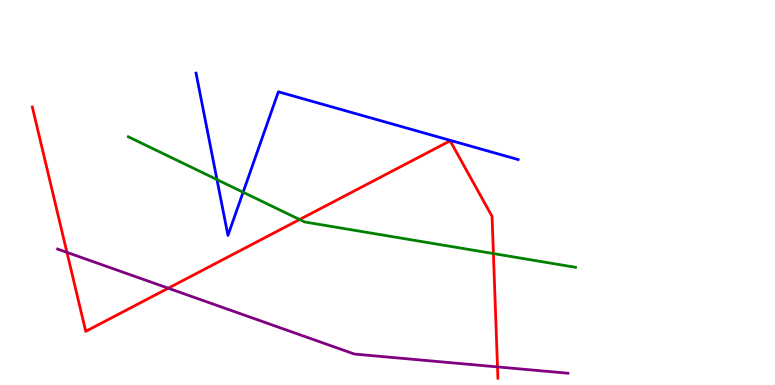[{'lines': ['blue', 'red'], 'intersections': []}, {'lines': ['green', 'red'], 'intersections': [{'x': 3.87, 'y': 4.3}, {'x': 6.37, 'y': 3.41}]}, {'lines': ['purple', 'red'], 'intersections': [{'x': 0.864, 'y': 3.44}, {'x': 2.17, 'y': 2.51}, {'x': 6.42, 'y': 0.47}]}, {'lines': ['blue', 'green'], 'intersections': [{'x': 2.8, 'y': 5.33}, {'x': 3.14, 'y': 5.01}]}, {'lines': ['blue', 'purple'], 'intersections': []}, {'lines': ['green', 'purple'], 'intersections': []}]